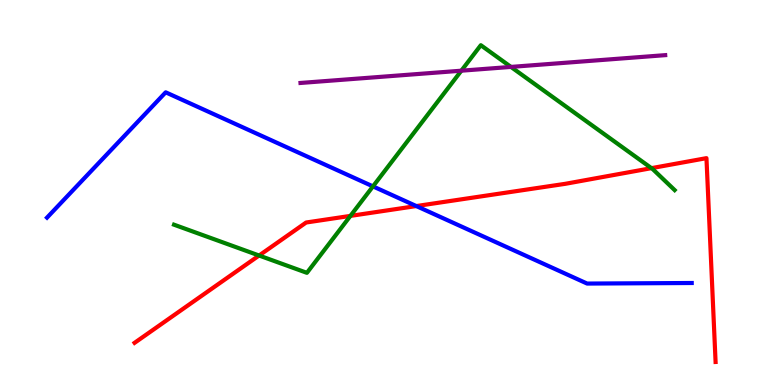[{'lines': ['blue', 'red'], 'intersections': [{'x': 5.37, 'y': 4.65}]}, {'lines': ['green', 'red'], 'intersections': [{'x': 3.34, 'y': 3.36}, {'x': 4.52, 'y': 4.39}, {'x': 8.41, 'y': 5.63}]}, {'lines': ['purple', 'red'], 'intersections': []}, {'lines': ['blue', 'green'], 'intersections': [{'x': 4.81, 'y': 5.16}]}, {'lines': ['blue', 'purple'], 'intersections': []}, {'lines': ['green', 'purple'], 'intersections': [{'x': 5.95, 'y': 8.16}, {'x': 6.59, 'y': 8.26}]}]